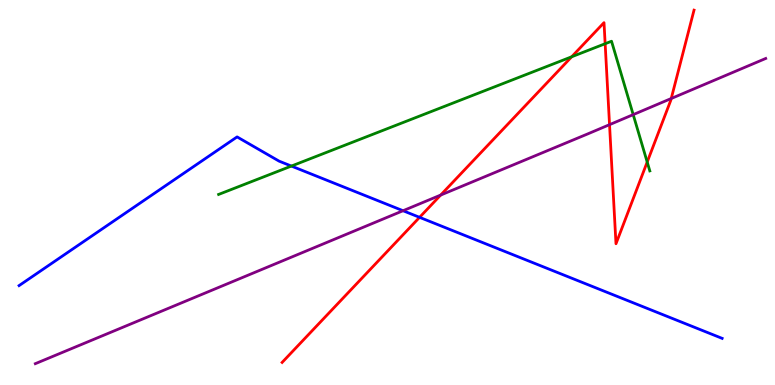[{'lines': ['blue', 'red'], 'intersections': [{'x': 5.41, 'y': 4.35}]}, {'lines': ['green', 'red'], 'intersections': [{'x': 7.38, 'y': 8.53}, {'x': 7.81, 'y': 8.86}, {'x': 8.35, 'y': 5.79}]}, {'lines': ['purple', 'red'], 'intersections': [{'x': 5.69, 'y': 4.93}, {'x': 7.86, 'y': 6.76}, {'x': 8.66, 'y': 7.44}]}, {'lines': ['blue', 'green'], 'intersections': [{'x': 3.76, 'y': 5.69}]}, {'lines': ['blue', 'purple'], 'intersections': [{'x': 5.2, 'y': 4.53}]}, {'lines': ['green', 'purple'], 'intersections': [{'x': 8.17, 'y': 7.02}]}]